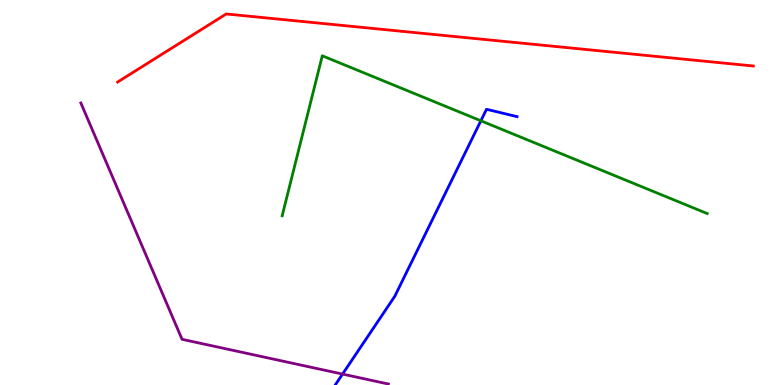[{'lines': ['blue', 'red'], 'intersections': []}, {'lines': ['green', 'red'], 'intersections': []}, {'lines': ['purple', 'red'], 'intersections': []}, {'lines': ['blue', 'green'], 'intersections': [{'x': 6.2, 'y': 6.86}]}, {'lines': ['blue', 'purple'], 'intersections': [{'x': 4.42, 'y': 0.283}]}, {'lines': ['green', 'purple'], 'intersections': []}]